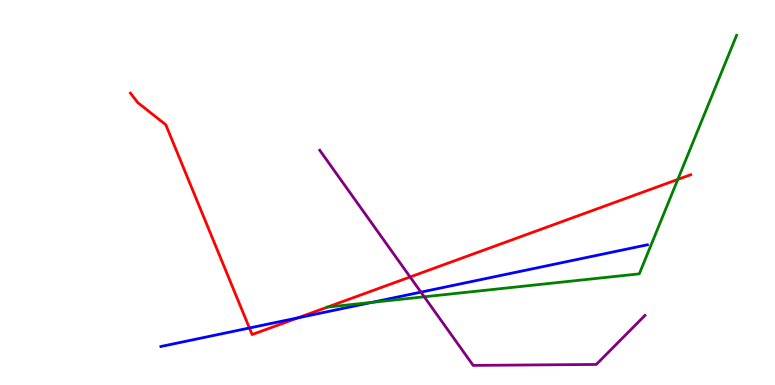[{'lines': ['blue', 'red'], 'intersections': [{'x': 3.22, 'y': 1.48}, {'x': 3.85, 'y': 1.74}]}, {'lines': ['green', 'red'], 'intersections': [{'x': 4.22, 'y': 2.02}, {'x': 8.75, 'y': 5.34}]}, {'lines': ['purple', 'red'], 'intersections': [{'x': 5.29, 'y': 2.81}]}, {'lines': ['blue', 'green'], 'intersections': [{'x': 4.8, 'y': 2.15}]}, {'lines': ['blue', 'purple'], 'intersections': [{'x': 5.43, 'y': 2.41}]}, {'lines': ['green', 'purple'], 'intersections': [{'x': 5.47, 'y': 2.29}]}]